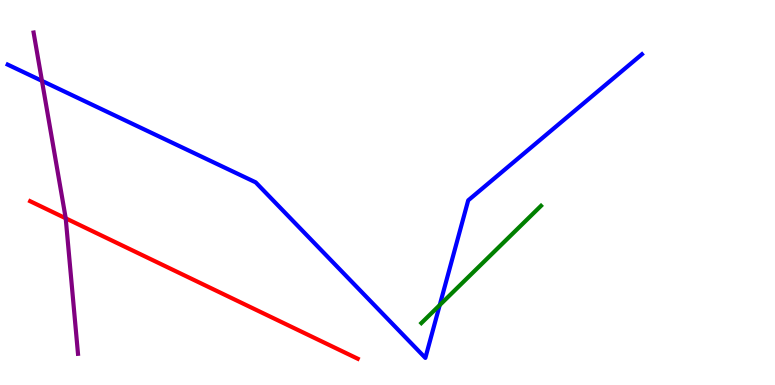[{'lines': ['blue', 'red'], 'intersections': []}, {'lines': ['green', 'red'], 'intersections': []}, {'lines': ['purple', 'red'], 'intersections': [{'x': 0.848, 'y': 4.33}]}, {'lines': ['blue', 'green'], 'intersections': [{'x': 5.67, 'y': 2.08}]}, {'lines': ['blue', 'purple'], 'intersections': [{'x': 0.541, 'y': 7.9}]}, {'lines': ['green', 'purple'], 'intersections': []}]